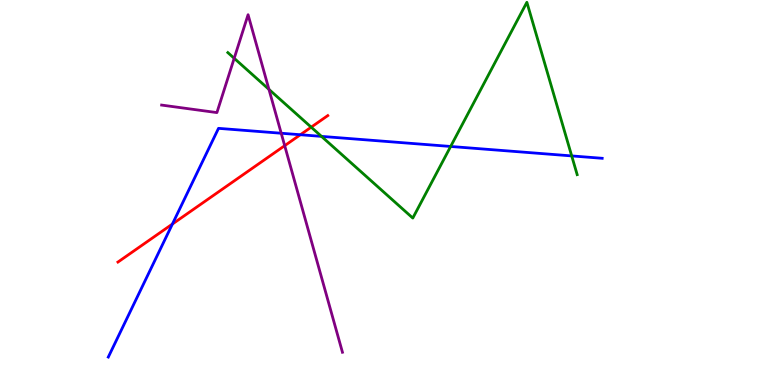[{'lines': ['blue', 'red'], 'intersections': [{'x': 2.22, 'y': 4.18}, {'x': 3.88, 'y': 6.5}]}, {'lines': ['green', 'red'], 'intersections': [{'x': 4.02, 'y': 6.7}]}, {'lines': ['purple', 'red'], 'intersections': [{'x': 3.67, 'y': 6.22}]}, {'lines': ['blue', 'green'], 'intersections': [{'x': 4.15, 'y': 6.46}, {'x': 5.81, 'y': 6.2}, {'x': 7.38, 'y': 5.95}]}, {'lines': ['blue', 'purple'], 'intersections': [{'x': 3.63, 'y': 6.54}]}, {'lines': ['green', 'purple'], 'intersections': [{'x': 3.02, 'y': 8.49}, {'x': 3.47, 'y': 7.68}]}]